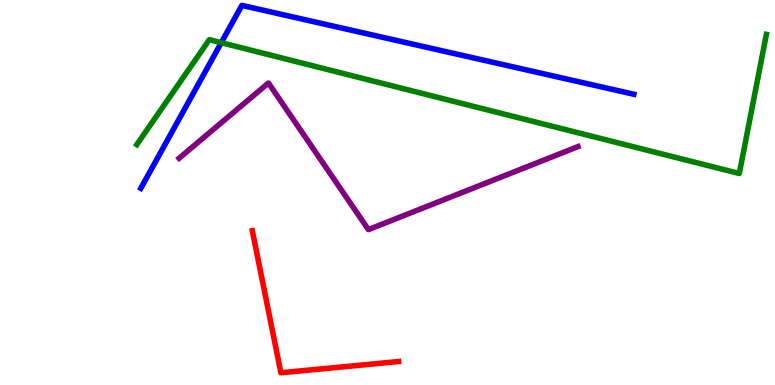[{'lines': ['blue', 'red'], 'intersections': []}, {'lines': ['green', 'red'], 'intersections': []}, {'lines': ['purple', 'red'], 'intersections': []}, {'lines': ['blue', 'green'], 'intersections': [{'x': 2.86, 'y': 8.89}]}, {'lines': ['blue', 'purple'], 'intersections': []}, {'lines': ['green', 'purple'], 'intersections': []}]